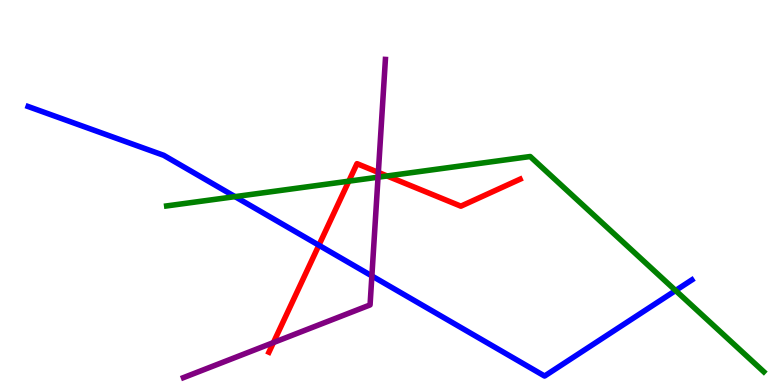[{'lines': ['blue', 'red'], 'intersections': [{'x': 4.11, 'y': 3.63}]}, {'lines': ['green', 'red'], 'intersections': [{'x': 4.5, 'y': 5.29}, {'x': 4.99, 'y': 5.43}]}, {'lines': ['purple', 'red'], 'intersections': [{'x': 3.53, 'y': 1.1}, {'x': 4.88, 'y': 5.52}]}, {'lines': ['blue', 'green'], 'intersections': [{'x': 3.03, 'y': 4.89}, {'x': 8.72, 'y': 2.45}]}, {'lines': ['blue', 'purple'], 'intersections': [{'x': 4.8, 'y': 2.83}]}, {'lines': ['green', 'purple'], 'intersections': [{'x': 4.88, 'y': 5.4}]}]